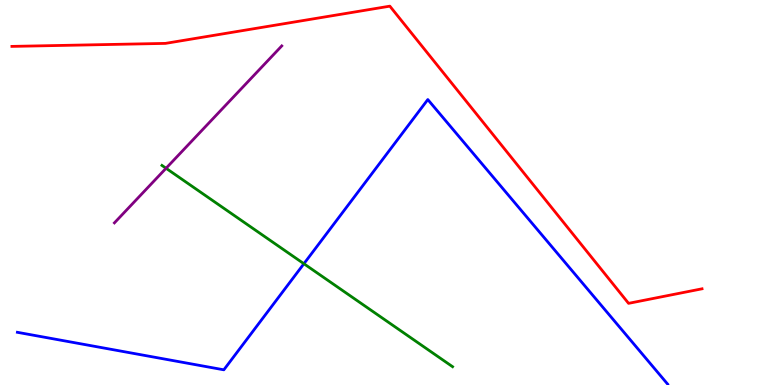[{'lines': ['blue', 'red'], 'intersections': []}, {'lines': ['green', 'red'], 'intersections': []}, {'lines': ['purple', 'red'], 'intersections': []}, {'lines': ['blue', 'green'], 'intersections': [{'x': 3.92, 'y': 3.15}]}, {'lines': ['blue', 'purple'], 'intersections': []}, {'lines': ['green', 'purple'], 'intersections': [{'x': 2.14, 'y': 5.63}]}]